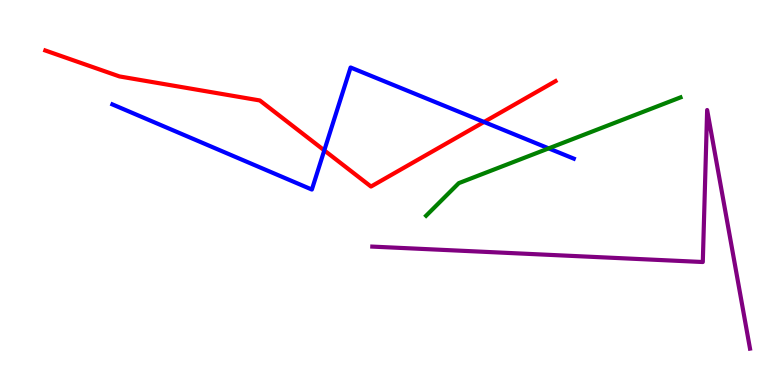[{'lines': ['blue', 'red'], 'intersections': [{'x': 4.18, 'y': 6.09}, {'x': 6.25, 'y': 6.83}]}, {'lines': ['green', 'red'], 'intersections': []}, {'lines': ['purple', 'red'], 'intersections': []}, {'lines': ['blue', 'green'], 'intersections': [{'x': 7.08, 'y': 6.15}]}, {'lines': ['blue', 'purple'], 'intersections': []}, {'lines': ['green', 'purple'], 'intersections': []}]